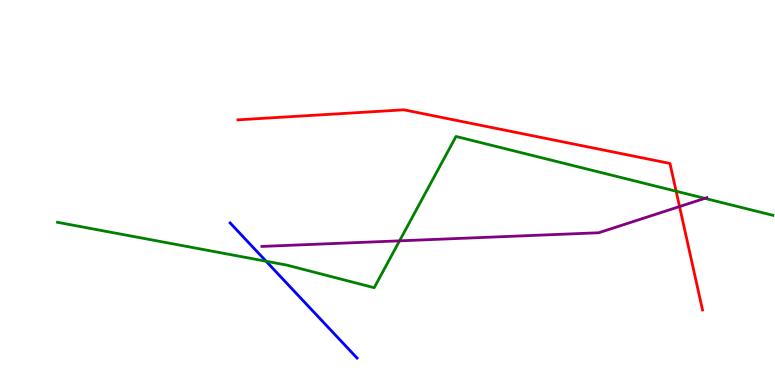[{'lines': ['blue', 'red'], 'intersections': []}, {'lines': ['green', 'red'], 'intersections': [{'x': 8.72, 'y': 5.03}]}, {'lines': ['purple', 'red'], 'intersections': [{'x': 8.77, 'y': 4.64}]}, {'lines': ['blue', 'green'], 'intersections': [{'x': 3.43, 'y': 3.21}]}, {'lines': ['blue', 'purple'], 'intersections': []}, {'lines': ['green', 'purple'], 'intersections': [{'x': 5.16, 'y': 3.74}, {'x': 9.09, 'y': 4.85}]}]